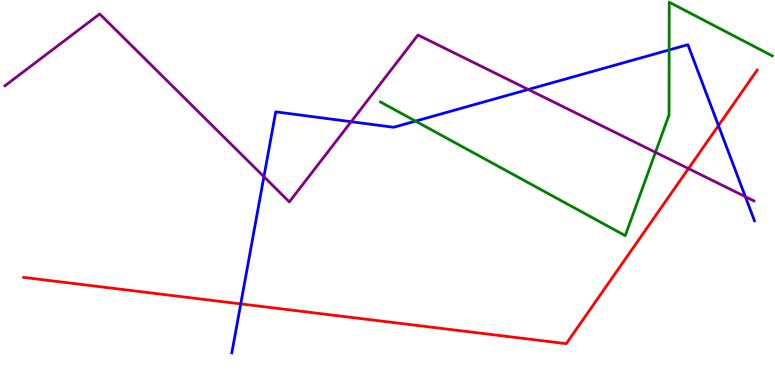[{'lines': ['blue', 'red'], 'intersections': [{'x': 3.11, 'y': 2.11}, {'x': 9.27, 'y': 6.74}]}, {'lines': ['green', 'red'], 'intersections': []}, {'lines': ['purple', 'red'], 'intersections': [{'x': 8.88, 'y': 5.62}]}, {'lines': ['blue', 'green'], 'intersections': [{'x': 5.36, 'y': 6.85}, {'x': 8.63, 'y': 8.7}]}, {'lines': ['blue', 'purple'], 'intersections': [{'x': 3.41, 'y': 5.41}, {'x': 4.53, 'y': 6.84}, {'x': 6.82, 'y': 7.68}, {'x': 9.62, 'y': 4.89}]}, {'lines': ['green', 'purple'], 'intersections': [{'x': 8.46, 'y': 6.04}]}]